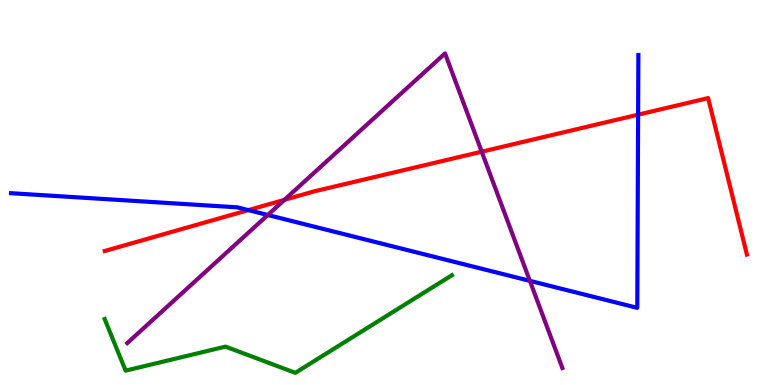[{'lines': ['blue', 'red'], 'intersections': [{'x': 3.2, 'y': 4.54}, {'x': 8.23, 'y': 7.02}]}, {'lines': ['green', 'red'], 'intersections': []}, {'lines': ['purple', 'red'], 'intersections': [{'x': 3.67, 'y': 4.81}, {'x': 6.22, 'y': 6.06}]}, {'lines': ['blue', 'green'], 'intersections': []}, {'lines': ['blue', 'purple'], 'intersections': [{'x': 3.46, 'y': 4.42}, {'x': 6.84, 'y': 2.71}]}, {'lines': ['green', 'purple'], 'intersections': []}]